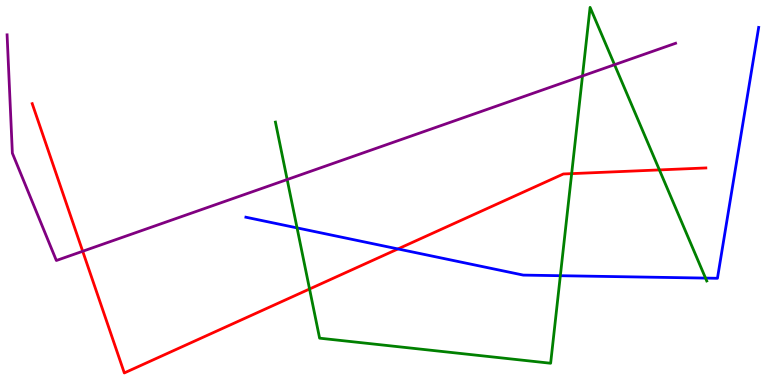[{'lines': ['blue', 'red'], 'intersections': [{'x': 5.13, 'y': 3.53}]}, {'lines': ['green', 'red'], 'intersections': [{'x': 3.99, 'y': 2.49}, {'x': 7.38, 'y': 5.49}, {'x': 8.51, 'y': 5.59}]}, {'lines': ['purple', 'red'], 'intersections': [{'x': 1.07, 'y': 3.47}]}, {'lines': ['blue', 'green'], 'intersections': [{'x': 3.83, 'y': 4.08}, {'x': 7.23, 'y': 2.84}, {'x': 9.1, 'y': 2.78}]}, {'lines': ['blue', 'purple'], 'intersections': []}, {'lines': ['green', 'purple'], 'intersections': [{'x': 3.71, 'y': 5.34}, {'x': 7.52, 'y': 8.03}, {'x': 7.93, 'y': 8.32}]}]